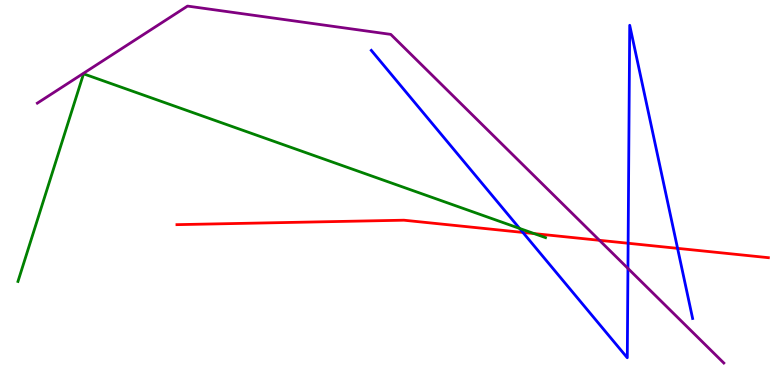[{'lines': ['blue', 'red'], 'intersections': [{'x': 6.75, 'y': 3.96}, {'x': 8.1, 'y': 3.68}, {'x': 8.74, 'y': 3.55}]}, {'lines': ['green', 'red'], 'intersections': [{'x': 6.89, 'y': 3.93}]}, {'lines': ['purple', 'red'], 'intersections': [{'x': 7.74, 'y': 3.76}]}, {'lines': ['blue', 'green'], 'intersections': [{'x': 6.7, 'y': 4.07}]}, {'lines': ['blue', 'purple'], 'intersections': [{'x': 8.1, 'y': 3.03}]}, {'lines': ['green', 'purple'], 'intersections': []}]